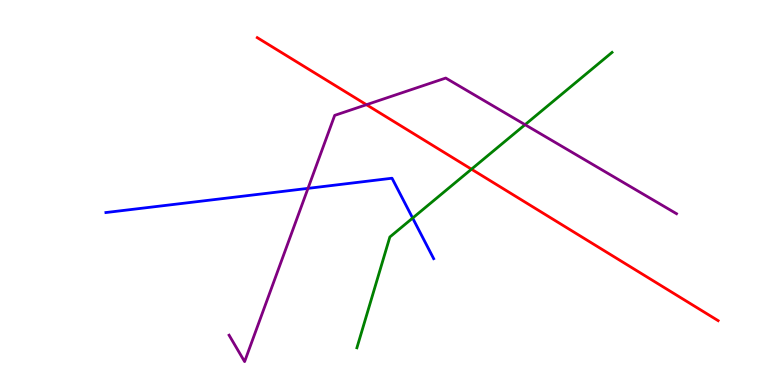[{'lines': ['blue', 'red'], 'intersections': []}, {'lines': ['green', 'red'], 'intersections': [{'x': 6.08, 'y': 5.61}]}, {'lines': ['purple', 'red'], 'intersections': [{'x': 4.73, 'y': 7.28}]}, {'lines': ['blue', 'green'], 'intersections': [{'x': 5.32, 'y': 4.34}]}, {'lines': ['blue', 'purple'], 'intersections': [{'x': 3.97, 'y': 5.11}]}, {'lines': ['green', 'purple'], 'intersections': [{'x': 6.77, 'y': 6.76}]}]